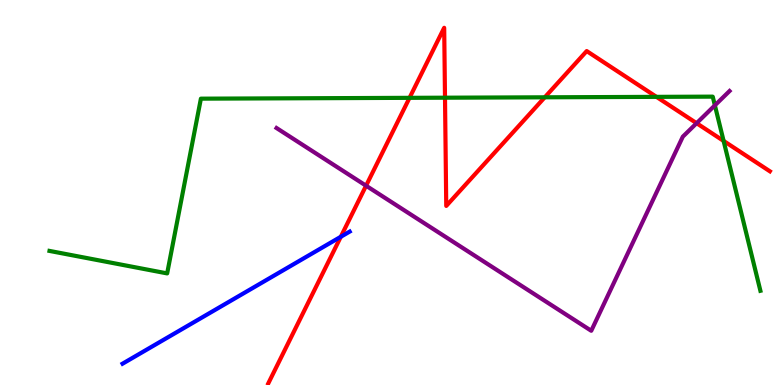[{'lines': ['blue', 'red'], 'intersections': [{'x': 4.4, 'y': 3.85}]}, {'lines': ['green', 'red'], 'intersections': [{'x': 5.28, 'y': 7.46}, {'x': 5.74, 'y': 7.46}, {'x': 7.03, 'y': 7.47}, {'x': 8.47, 'y': 7.48}, {'x': 9.34, 'y': 6.34}]}, {'lines': ['purple', 'red'], 'intersections': [{'x': 4.72, 'y': 5.18}, {'x': 8.99, 'y': 6.8}]}, {'lines': ['blue', 'green'], 'intersections': []}, {'lines': ['blue', 'purple'], 'intersections': []}, {'lines': ['green', 'purple'], 'intersections': [{'x': 9.22, 'y': 7.26}]}]